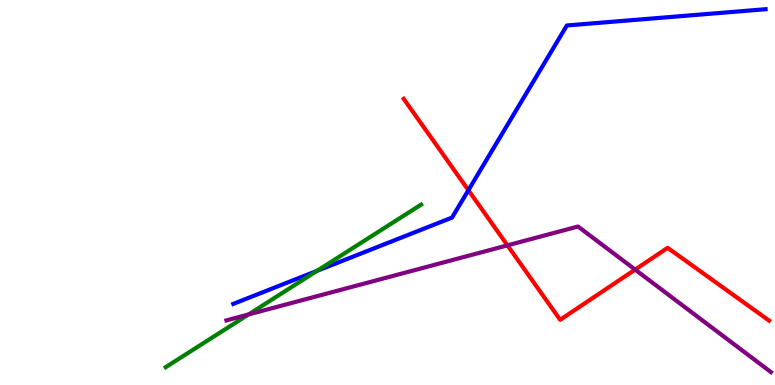[{'lines': ['blue', 'red'], 'intersections': [{'x': 6.04, 'y': 5.06}]}, {'lines': ['green', 'red'], 'intersections': []}, {'lines': ['purple', 'red'], 'intersections': [{'x': 6.55, 'y': 3.63}, {'x': 8.2, 'y': 3.0}]}, {'lines': ['blue', 'green'], 'intersections': [{'x': 4.09, 'y': 2.97}]}, {'lines': ['blue', 'purple'], 'intersections': []}, {'lines': ['green', 'purple'], 'intersections': [{'x': 3.21, 'y': 1.83}]}]